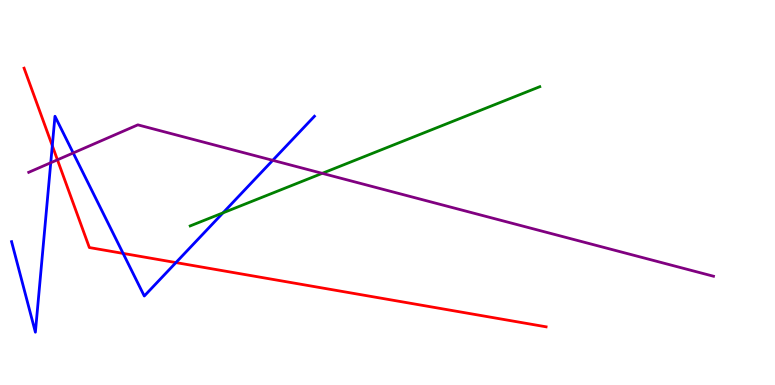[{'lines': ['blue', 'red'], 'intersections': [{'x': 0.675, 'y': 6.22}, {'x': 1.59, 'y': 3.42}, {'x': 2.27, 'y': 3.18}]}, {'lines': ['green', 'red'], 'intersections': []}, {'lines': ['purple', 'red'], 'intersections': [{'x': 0.741, 'y': 5.85}]}, {'lines': ['blue', 'green'], 'intersections': [{'x': 2.88, 'y': 4.47}]}, {'lines': ['blue', 'purple'], 'intersections': [{'x': 0.655, 'y': 5.77}, {'x': 0.945, 'y': 6.03}, {'x': 3.52, 'y': 5.84}]}, {'lines': ['green', 'purple'], 'intersections': [{'x': 4.16, 'y': 5.5}]}]